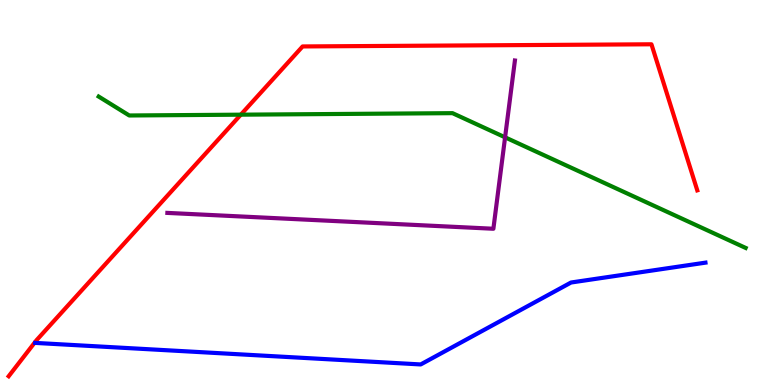[{'lines': ['blue', 'red'], 'intersections': []}, {'lines': ['green', 'red'], 'intersections': [{'x': 3.11, 'y': 7.02}]}, {'lines': ['purple', 'red'], 'intersections': []}, {'lines': ['blue', 'green'], 'intersections': []}, {'lines': ['blue', 'purple'], 'intersections': []}, {'lines': ['green', 'purple'], 'intersections': [{'x': 6.52, 'y': 6.43}]}]